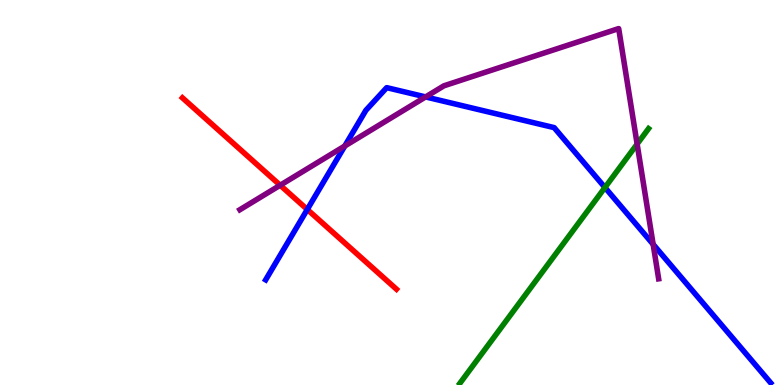[{'lines': ['blue', 'red'], 'intersections': [{'x': 3.96, 'y': 4.56}]}, {'lines': ['green', 'red'], 'intersections': []}, {'lines': ['purple', 'red'], 'intersections': [{'x': 3.62, 'y': 5.19}]}, {'lines': ['blue', 'green'], 'intersections': [{'x': 7.81, 'y': 5.13}]}, {'lines': ['blue', 'purple'], 'intersections': [{'x': 4.45, 'y': 6.21}, {'x': 5.49, 'y': 7.48}, {'x': 8.43, 'y': 3.65}]}, {'lines': ['green', 'purple'], 'intersections': [{'x': 8.22, 'y': 6.26}]}]